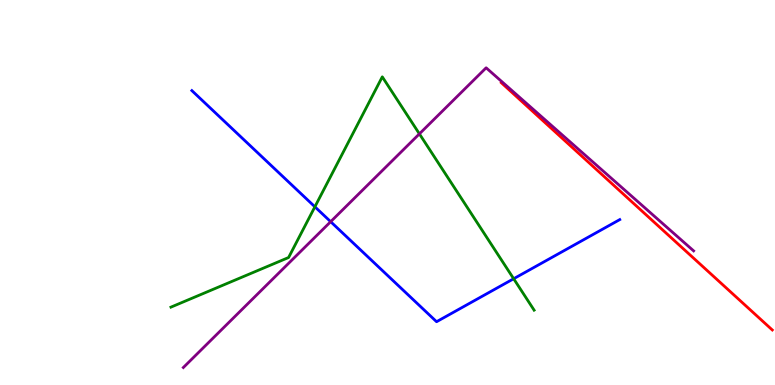[{'lines': ['blue', 'red'], 'intersections': []}, {'lines': ['green', 'red'], 'intersections': []}, {'lines': ['purple', 'red'], 'intersections': []}, {'lines': ['blue', 'green'], 'intersections': [{'x': 4.06, 'y': 4.63}, {'x': 6.63, 'y': 2.76}]}, {'lines': ['blue', 'purple'], 'intersections': [{'x': 4.27, 'y': 4.24}]}, {'lines': ['green', 'purple'], 'intersections': [{'x': 5.41, 'y': 6.52}]}]